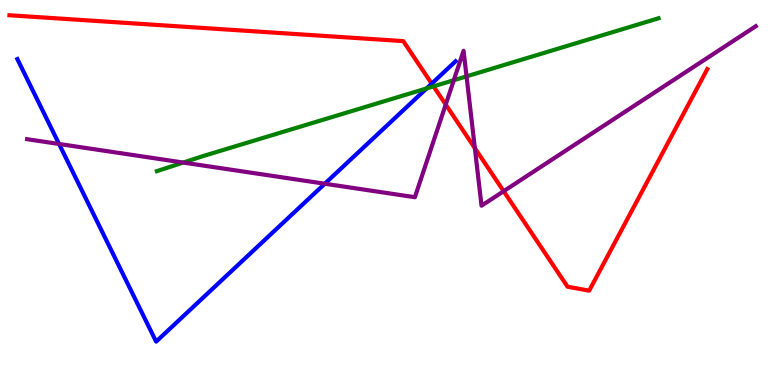[{'lines': ['blue', 'red'], 'intersections': [{'x': 5.57, 'y': 7.83}]}, {'lines': ['green', 'red'], 'intersections': [{'x': 5.59, 'y': 7.76}]}, {'lines': ['purple', 'red'], 'intersections': [{'x': 5.75, 'y': 7.28}, {'x': 6.13, 'y': 6.15}, {'x': 6.5, 'y': 5.03}]}, {'lines': ['blue', 'green'], 'intersections': [{'x': 5.5, 'y': 7.7}]}, {'lines': ['blue', 'purple'], 'intersections': [{'x': 0.762, 'y': 6.26}, {'x': 4.19, 'y': 5.23}]}, {'lines': ['green', 'purple'], 'intersections': [{'x': 2.36, 'y': 5.78}, {'x': 5.86, 'y': 7.92}, {'x': 6.02, 'y': 8.02}]}]